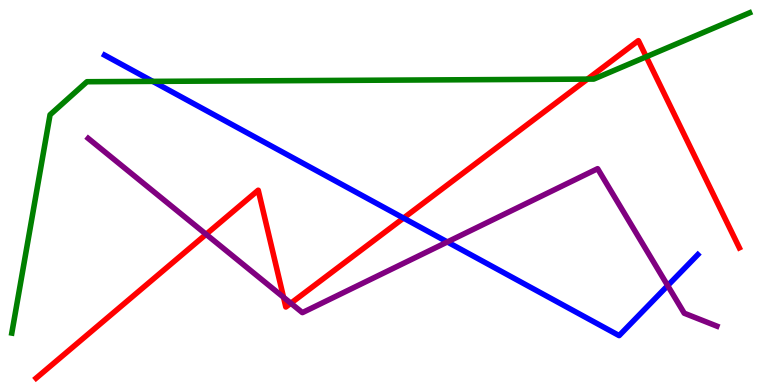[{'lines': ['blue', 'red'], 'intersections': [{'x': 5.21, 'y': 4.34}]}, {'lines': ['green', 'red'], 'intersections': [{'x': 7.58, 'y': 7.95}, {'x': 8.34, 'y': 8.53}]}, {'lines': ['purple', 'red'], 'intersections': [{'x': 2.66, 'y': 3.91}, {'x': 3.66, 'y': 2.28}, {'x': 3.75, 'y': 2.12}]}, {'lines': ['blue', 'green'], 'intersections': [{'x': 1.97, 'y': 7.89}]}, {'lines': ['blue', 'purple'], 'intersections': [{'x': 5.77, 'y': 3.72}, {'x': 8.62, 'y': 2.58}]}, {'lines': ['green', 'purple'], 'intersections': []}]